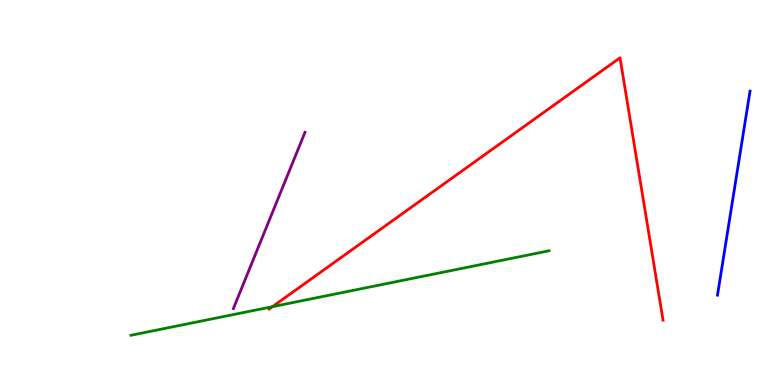[{'lines': ['blue', 'red'], 'intersections': []}, {'lines': ['green', 'red'], 'intersections': [{'x': 3.52, 'y': 2.03}]}, {'lines': ['purple', 'red'], 'intersections': []}, {'lines': ['blue', 'green'], 'intersections': []}, {'lines': ['blue', 'purple'], 'intersections': []}, {'lines': ['green', 'purple'], 'intersections': []}]